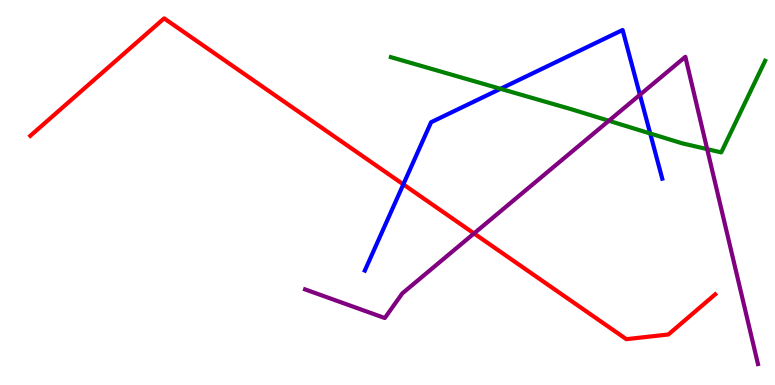[{'lines': ['blue', 'red'], 'intersections': [{'x': 5.2, 'y': 5.21}]}, {'lines': ['green', 'red'], 'intersections': []}, {'lines': ['purple', 'red'], 'intersections': [{'x': 6.12, 'y': 3.94}]}, {'lines': ['blue', 'green'], 'intersections': [{'x': 6.46, 'y': 7.69}, {'x': 8.39, 'y': 6.53}]}, {'lines': ['blue', 'purple'], 'intersections': [{'x': 8.26, 'y': 7.54}]}, {'lines': ['green', 'purple'], 'intersections': [{'x': 7.86, 'y': 6.86}, {'x': 9.12, 'y': 6.13}]}]